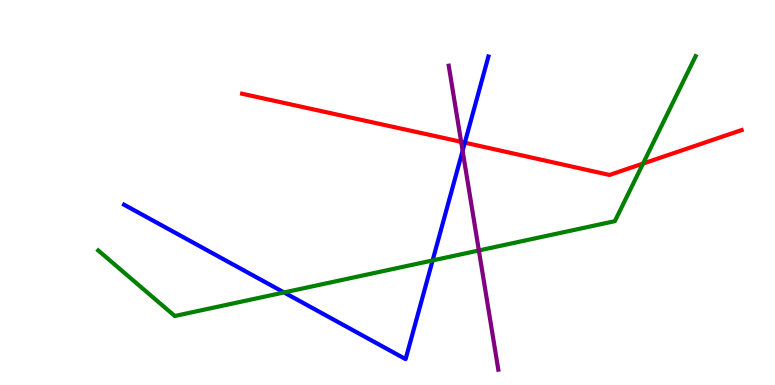[{'lines': ['blue', 'red'], 'intersections': [{'x': 6.0, 'y': 6.29}]}, {'lines': ['green', 'red'], 'intersections': [{'x': 8.3, 'y': 5.75}]}, {'lines': ['purple', 'red'], 'intersections': [{'x': 5.95, 'y': 6.32}]}, {'lines': ['blue', 'green'], 'intersections': [{'x': 3.67, 'y': 2.4}, {'x': 5.58, 'y': 3.24}]}, {'lines': ['blue', 'purple'], 'intersections': [{'x': 5.97, 'y': 6.08}]}, {'lines': ['green', 'purple'], 'intersections': [{'x': 6.18, 'y': 3.49}]}]